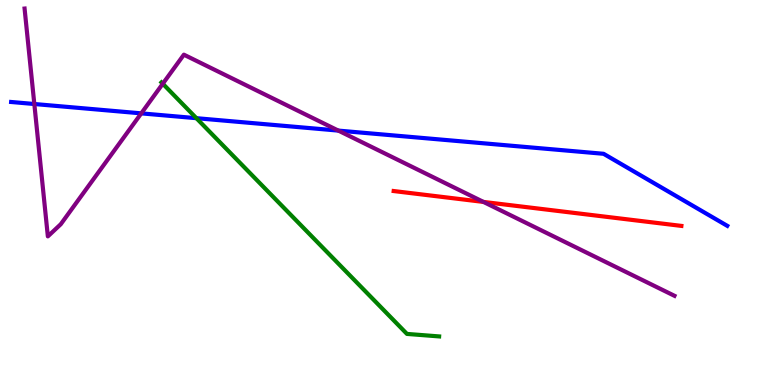[{'lines': ['blue', 'red'], 'intersections': []}, {'lines': ['green', 'red'], 'intersections': []}, {'lines': ['purple', 'red'], 'intersections': [{'x': 6.24, 'y': 4.76}]}, {'lines': ['blue', 'green'], 'intersections': [{'x': 2.53, 'y': 6.93}]}, {'lines': ['blue', 'purple'], 'intersections': [{'x': 0.443, 'y': 7.3}, {'x': 1.82, 'y': 7.06}, {'x': 4.37, 'y': 6.61}]}, {'lines': ['green', 'purple'], 'intersections': [{'x': 2.1, 'y': 7.83}]}]